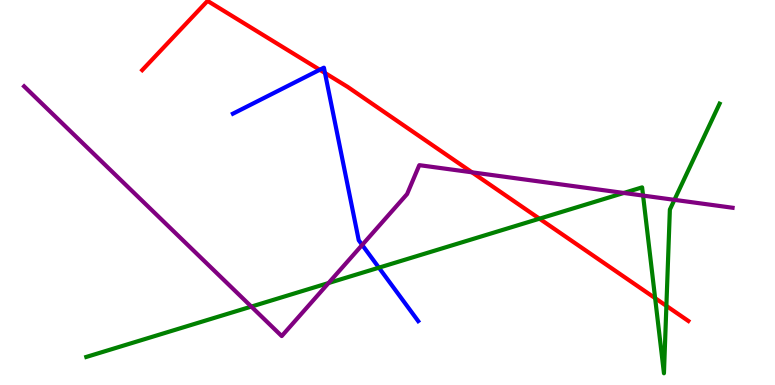[{'lines': ['blue', 'red'], 'intersections': [{'x': 4.13, 'y': 8.19}, {'x': 4.19, 'y': 8.1}]}, {'lines': ['green', 'red'], 'intersections': [{'x': 6.96, 'y': 4.32}, {'x': 8.45, 'y': 2.26}, {'x': 8.6, 'y': 2.06}]}, {'lines': ['purple', 'red'], 'intersections': [{'x': 6.09, 'y': 5.52}]}, {'lines': ['blue', 'green'], 'intersections': [{'x': 4.89, 'y': 3.05}]}, {'lines': ['blue', 'purple'], 'intersections': [{'x': 4.67, 'y': 3.64}]}, {'lines': ['green', 'purple'], 'intersections': [{'x': 3.24, 'y': 2.04}, {'x': 4.24, 'y': 2.65}, {'x': 8.05, 'y': 4.99}, {'x': 8.3, 'y': 4.92}, {'x': 8.7, 'y': 4.81}]}]